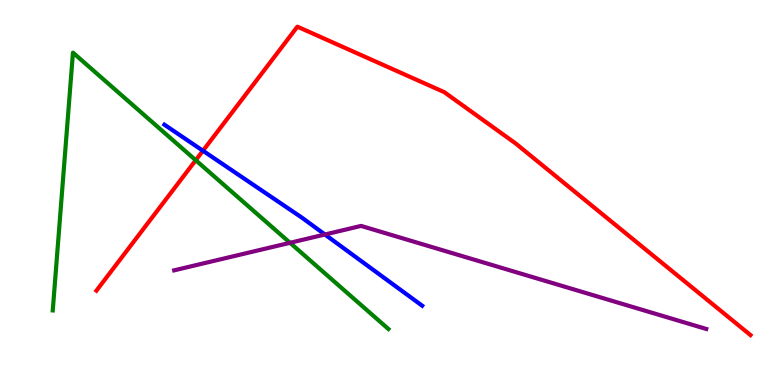[{'lines': ['blue', 'red'], 'intersections': [{'x': 2.62, 'y': 6.08}]}, {'lines': ['green', 'red'], 'intersections': [{'x': 2.53, 'y': 5.84}]}, {'lines': ['purple', 'red'], 'intersections': []}, {'lines': ['blue', 'green'], 'intersections': []}, {'lines': ['blue', 'purple'], 'intersections': [{'x': 4.19, 'y': 3.91}]}, {'lines': ['green', 'purple'], 'intersections': [{'x': 3.74, 'y': 3.69}]}]